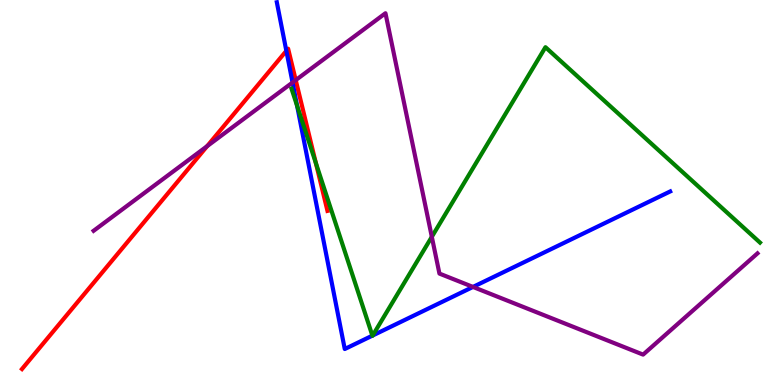[{'lines': ['blue', 'red'], 'intersections': [{'x': 3.69, 'y': 8.68}]}, {'lines': ['green', 'red'], 'intersections': [{'x': 4.08, 'y': 5.77}]}, {'lines': ['purple', 'red'], 'intersections': [{'x': 2.67, 'y': 6.2}, {'x': 3.82, 'y': 7.92}]}, {'lines': ['blue', 'green'], 'intersections': [{'x': 3.83, 'y': 7.25}, {'x': 4.8, 'y': 1.28}, {'x': 4.81, 'y': 1.29}]}, {'lines': ['blue', 'purple'], 'intersections': [{'x': 3.77, 'y': 7.86}, {'x': 6.1, 'y': 2.55}]}, {'lines': ['green', 'purple'], 'intersections': [{'x': 5.57, 'y': 3.85}]}]